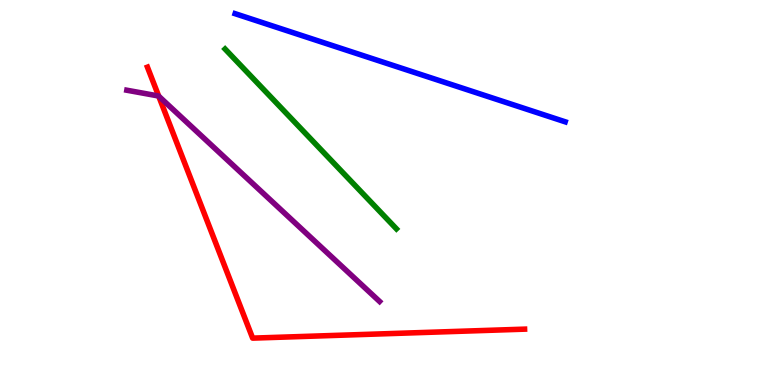[{'lines': ['blue', 'red'], 'intersections': []}, {'lines': ['green', 'red'], 'intersections': []}, {'lines': ['purple', 'red'], 'intersections': [{'x': 2.05, 'y': 7.5}]}, {'lines': ['blue', 'green'], 'intersections': []}, {'lines': ['blue', 'purple'], 'intersections': []}, {'lines': ['green', 'purple'], 'intersections': []}]